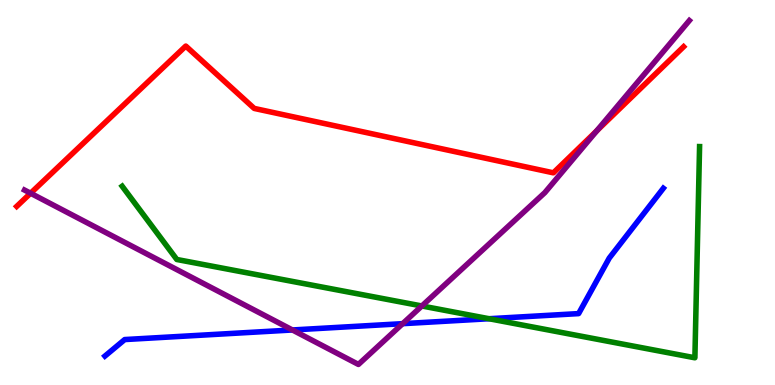[{'lines': ['blue', 'red'], 'intersections': []}, {'lines': ['green', 'red'], 'intersections': []}, {'lines': ['purple', 'red'], 'intersections': [{'x': 0.395, 'y': 4.98}, {'x': 7.7, 'y': 6.6}]}, {'lines': ['blue', 'green'], 'intersections': [{'x': 6.31, 'y': 1.72}]}, {'lines': ['blue', 'purple'], 'intersections': [{'x': 3.77, 'y': 1.43}, {'x': 5.2, 'y': 1.59}]}, {'lines': ['green', 'purple'], 'intersections': [{'x': 5.44, 'y': 2.05}]}]